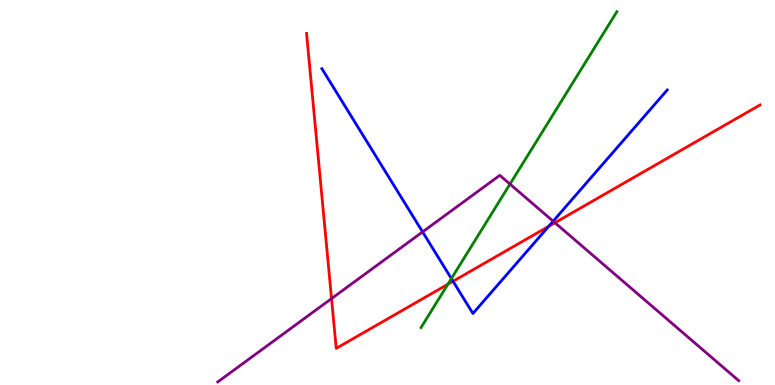[{'lines': ['blue', 'red'], 'intersections': [{'x': 5.85, 'y': 2.69}, {'x': 7.08, 'y': 4.12}]}, {'lines': ['green', 'red'], 'intersections': [{'x': 5.78, 'y': 2.62}]}, {'lines': ['purple', 'red'], 'intersections': [{'x': 4.28, 'y': 2.24}, {'x': 7.16, 'y': 4.21}]}, {'lines': ['blue', 'green'], 'intersections': [{'x': 5.82, 'y': 2.76}]}, {'lines': ['blue', 'purple'], 'intersections': [{'x': 5.45, 'y': 3.98}, {'x': 7.14, 'y': 4.25}]}, {'lines': ['green', 'purple'], 'intersections': [{'x': 6.58, 'y': 5.22}]}]